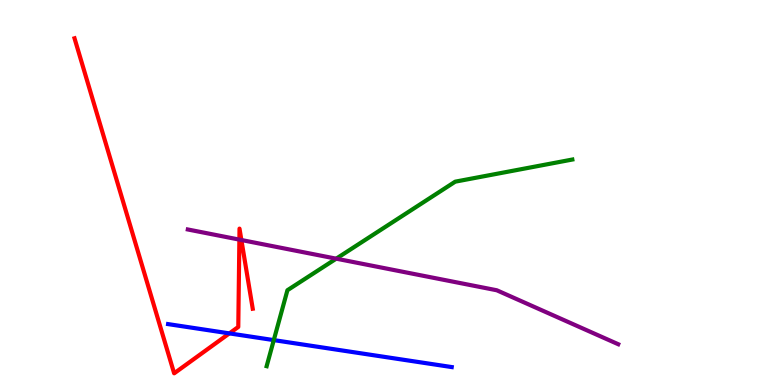[{'lines': ['blue', 'red'], 'intersections': [{'x': 2.96, 'y': 1.34}]}, {'lines': ['green', 'red'], 'intersections': []}, {'lines': ['purple', 'red'], 'intersections': [{'x': 3.09, 'y': 3.78}, {'x': 3.11, 'y': 3.77}]}, {'lines': ['blue', 'green'], 'intersections': [{'x': 3.53, 'y': 1.17}]}, {'lines': ['blue', 'purple'], 'intersections': []}, {'lines': ['green', 'purple'], 'intersections': [{'x': 4.34, 'y': 3.28}]}]